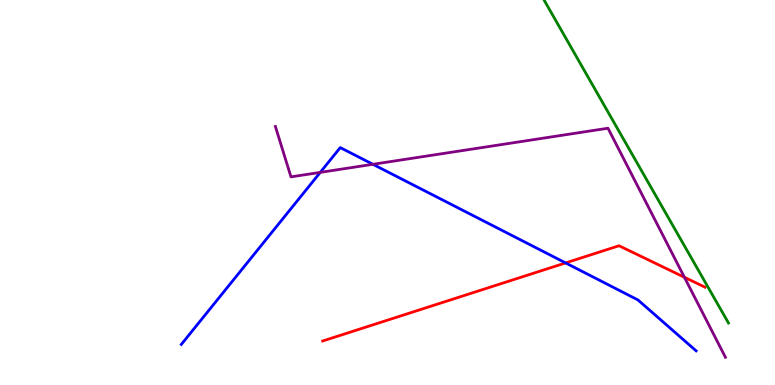[{'lines': ['blue', 'red'], 'intersections': [{'x': 7.3, 'y': 3.17}]}, {'lines': ['green', 'red'], 'intersections': []}, {'lines': ['purple', 'red'], 'intersections': [{'x': 8.83, 'y': 2.8}]}, {'lines': ['blue', 'green'], 'intersections': []}, {'lines': ['blue', 'purple'], 'intersections': [{'x': 4.13, 'y': 5.52}, {'x': 4.81, 'y': 5.73}]}, {'lines': ['green', 'purple'], 'intersections': []}]